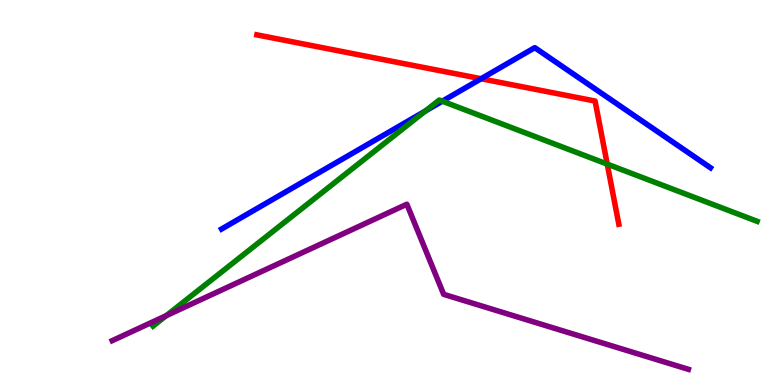[{'lines': ['blue', 'red'], 'intersections': [{'x': 6.21, 'y': 7.96}]}, {'lines': ['green', 'red'], 'intersections': [{'x': 7.84, 'y': 5.74}]}, {'lines': ['purple', 'red'], 'intersections': []}, {'lines': ['blue', 'green'], 'intersections': [{'x': 5.49, 'y': 7.12}, {'x': 5.71, 'y': 7.37}]}, {'lines': ['blue', 'purple'], 'intersections': []}, {'lines': ['green', 'purple'], 'intersections': [{'x': 2.15, 'y': 1.8}]}]